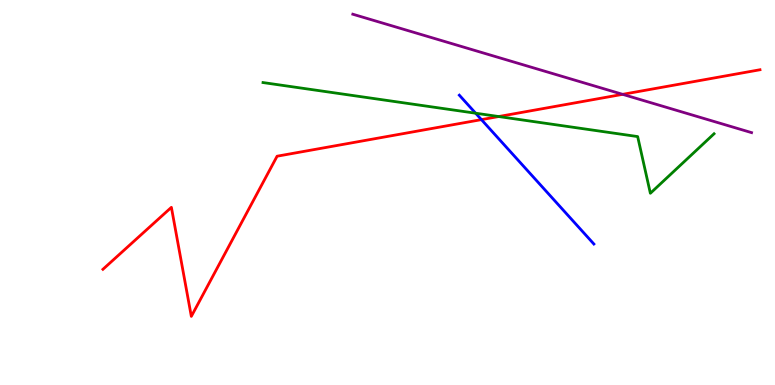[{'lines': ['blue', 'red'], 'intersections': [{'x': 6.21, 'y': 6.89}]}, {'lines': ['green', 'red'], 'intersections': [{'x': 6.43, 'y': 6.97}]}, {'lines': ['purple', 'red'], 'intersections': [{'x': 8.03, 'y': 7.55}]}, {'lines': ['blue', 'green'], 'intersections': [{'x': 6.14, 'y': 7.06}]}, {'lines': ['blue', 'purple'], 'intersections': []}, {'lines': ['green', 'purple'], 'intersections': []}]